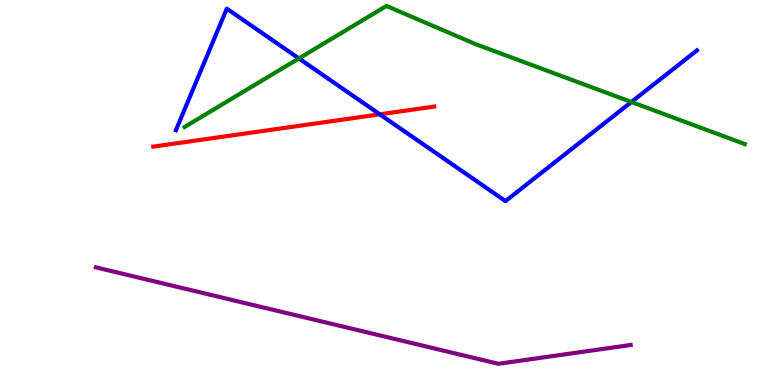[{'lines': ['blue', 'red'], 'intersections': [{'x': 4.9, 'y': 7.03}]}, {'lines': ['green', 'red'], 'intersections': []}, {'lines': ['purple', 'red'], 'intersections': []}, {'lines': ['blue', 'green'], 'intersections': [{'x': 3.86, 'y': 8.48}, {'x': 8.15, 'y': 7.35}]}, {'lines': ['blue', 'purple'], 'intersections': []}, {'lines': ['green', 'purple'], 'intersections': []}]